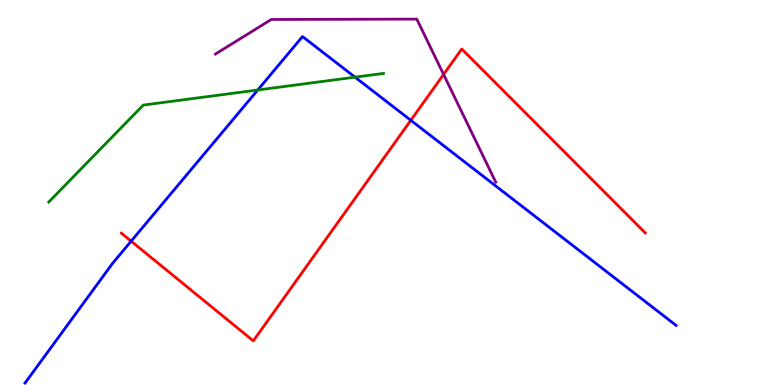[{'lines': ['blue', 'red'], 'intersections': [{'x': 1.69, 'y': 3.74}, {'x': 5.3, 'y': 6.88}]}, {'lines': ['green', 'red'], 'intersections': []}, {'lines': ['purple', 'red'], 'intersections': [{'x': 5.72, 'y': 8.07}]}, {'lines': ['blue', 'green'], 'intersections': [{'x': 3.33, 'y': 7.66}, {'x': 4.58, 'y': 8.0}]}, {'lines': ['blue', 'purple'], 'intersections': []}, {'lines': ['green', 'purple'], 'intersections': []}]